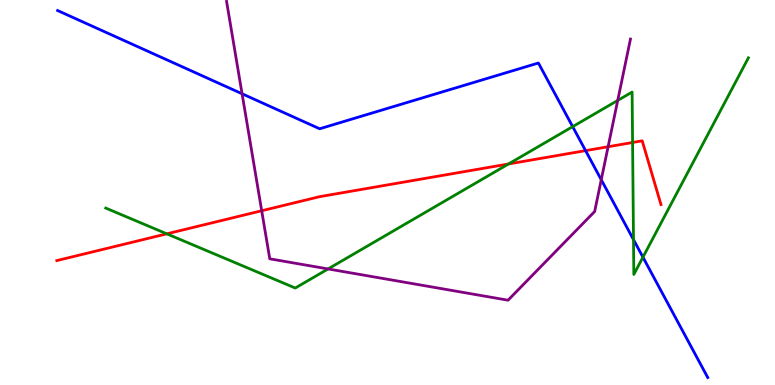[{'lines': ['blue', 'red'], 'intersections': [{'x': 7.56, 'y': 6.09}]}, {'lines': ['green', 'red'], 'intersections': [{'x': 2.15, 'y': 3.93}, {'x': 6.56, 'y': 5.74}, {'x': 8.16, 'y': 6.3}]}, {'lines': ['purple', 'red'], 'intersections': [{'x': 3.38, 'y': 4.53}, {'x': 7.85, 'y': 6.19}]}, {'lines': ['blue', 'green'], 'intersections': [{'x': 7.39, 'y': 6.71}, {'x': 8.17, 'y': 3.78}, {'x': 8.3, 'y': 3.32}]}, {'lines': ['blue', 'purple'], 'intersections': [{'x': 3.12, 'y': 7.56}, {'x': 7.76, 'y': 5.33}]}, {'lines': ['green', 'purple'], 'intersections': [{'x': 4.23, 'y': 3.01}, {'x': 7.97, 'y': 7.39}]}]